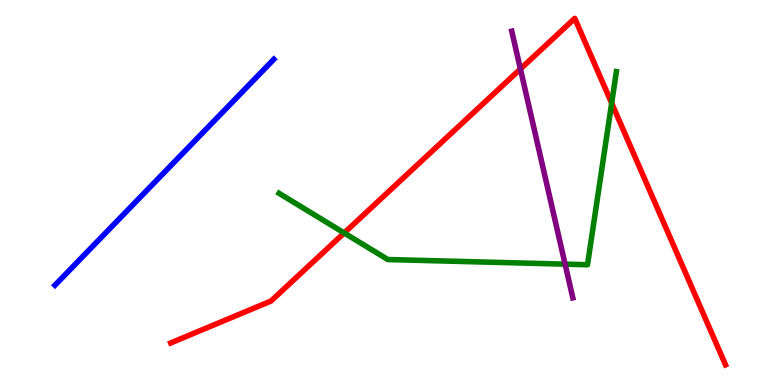[{'lines': ['blue', 'red'], 'intersections': []}, {'lines': ['green', 'red'], 'intersections': [{'x': 4.44, 'y': 3.95}, {'x': 7.89, 'y': 7.32}]}, {'lines': ['purple', 'red'], 'intersections': [{'x': 6.71, 'y': 8.21}]}, {'lines': ['blue', 'green'], 'intersections': []}, {'lines': ['blue', 'purple'], 'intersections': []}, {'lines': ['green', 'purple'], 'intersections': [{'x': 7.29, 'y': 3.14}]}]